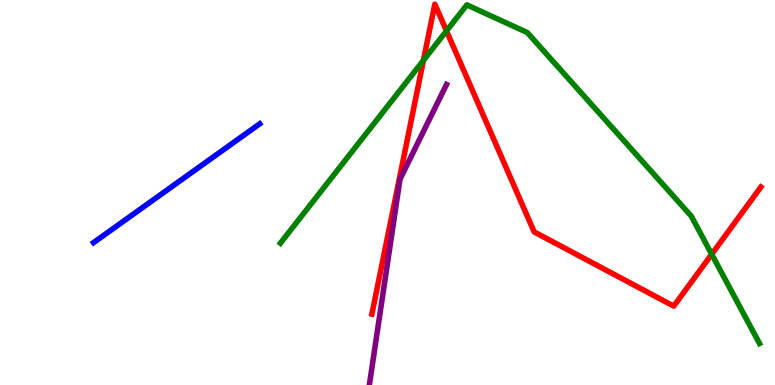[{'lines': ['blue', 'red'], 'intersections': []}, {'lines': ['green', 'red'], 'intersections': [{'x': 5.46, 'y': 8.43}, {'x': 5.76, 'y': 9.2}, {'x': 9.18, 'y': 3.4}]}, {'lines': ['purple', 'red'], 'intersections': []}, {'lines': ['blue', 'green'], 'intersections': []}, {'lines': ['blue', 'purple'], 'intersections': []}, {'lines': ['green', 'purple'], 'intersections': []}]